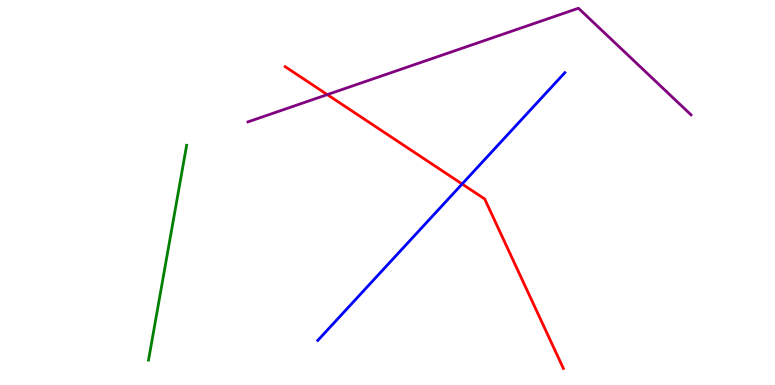[{'lines': ['blue', 'red'], 'intersections': [{'x': 5.96, 'y': 5.22}]}, {'lines': ['green', 'red'], 'intersections': []}, {'lines': ['purple', 'red'], 'intersections': [{'x': 4.22, 'y': 7.54}]}, {'lines': ['blue', 'green'], 'intersections': []}, {'lines': ['blue', 'purple'], 'intersections': []}, {'lines': ['green', 'purple'], 'intersections': []}]